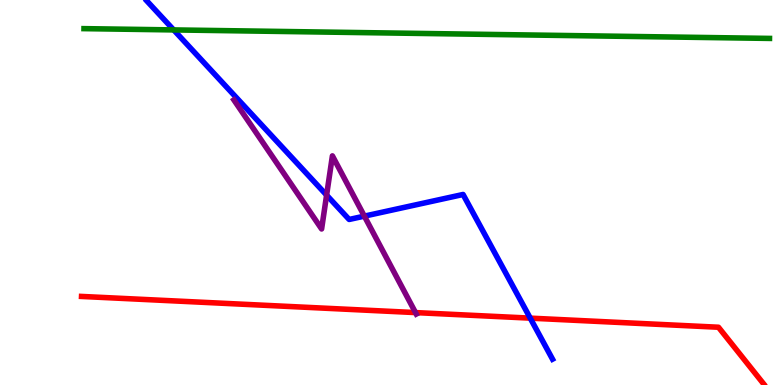[{'lines': ['blue', 'red'], 'intersections': [{'x': 6.84, 'y': 1.74}]}, {'lines': ['green', 'red'], 'intersections': []}, {'lines': ['purple', 'red'], 'intersections': [{'x': 5.36, 'y': 1.88}]}, {'lines': ['blue', 'green'], 'intersections': [{'x': 2.24, 'y': 9.22}]}, {'lines': ['blue', 'purple'], 'intersections': [{'x': 4.21, 'y': 4.93}, {'x': 4.7, 'y': 4.39}]}, {'lines': ['green', 'purple'], 'intersections': []}]